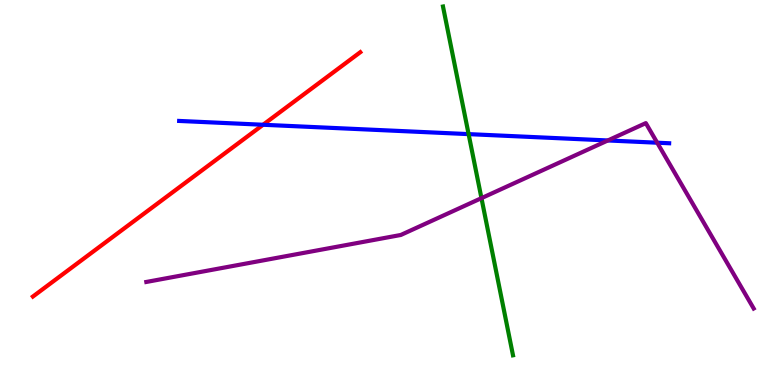[{'lines': ['blue', 'red'], 'intersections': [{'x': 3.39, 'y': 6.76}]}, {'lines': ['green', 'red'], 'intersections': []}, {'lines': ['purple', 'red'], 'intersections': []}, {'lines': ['blue', 'green'], 'intersections': [{'x': 6.05, 'y': 6.52}]}, {'lines': ['blue', 'purple'], 'intersections': [{'x': 7.84, 'y': 6.35}, {'x': 8.48, 'y': 6.29}]}, {'lines': ['green', 'purple'], 'intersections': [{'x': 6.21, 'y': 4.85}]}]